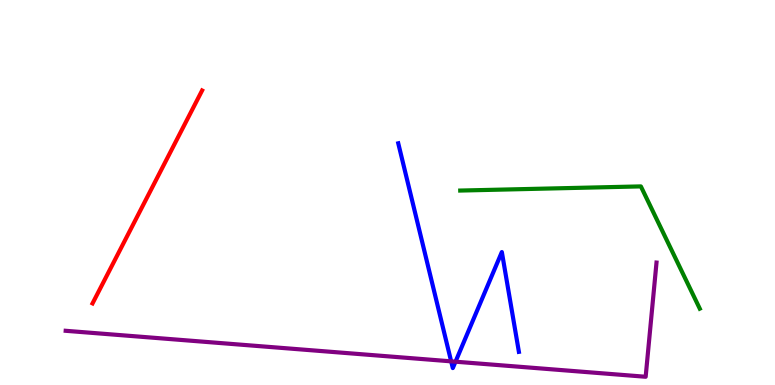[{'lines': ['blue', 'red'], 'intersections': []}, {'lines': ['green', 'red'], 'intersections': []}, {'lines': ['purple', 'red'], 'intersections': []}, {'lines': ['blue', 'green'], 'intersections': []}, {'lines': ['blue', 'purple'], 'intersections': [{'x': 5.82, 'y': 0.614}, {'x': 5.88, 'y': 0.605}]}, {'lines': ['green', 'purple'], 'intersections': []}]